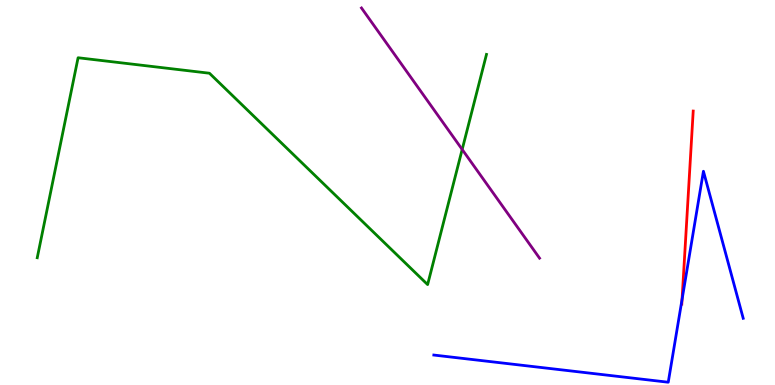[{'lines': ['blue', 'red'], 'intersections': [{'x': 8.8, 'y': 2.22}]}, {'lines': ['green', 'red'], 'intersections': []}, {'lines': ['purple', 'red'], 'intersections': []}, {'lines': ['blue', 'green'], 'intersections': []}, {'lines': ['blue', 'purple'], 'intersections': []}, {'lines': ['green', 'purple'], 'intersections': [{'x': 5.96, 'y': 6.12}]}]